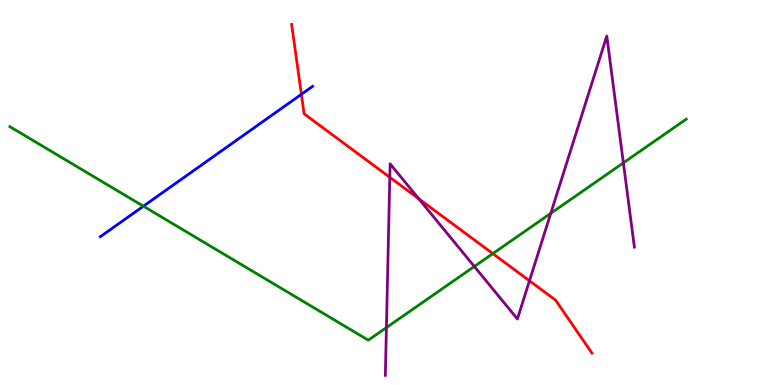[{'lines': ['blue', 'red'], 'intersections': [{'x': 3.89, 'y': 7.55}]}, {'lines': ['green', 'red'], 'intersections': [{'x': 6.36, 'y': 3.41}]}, {'lines': ['purple', 'red'], 'intersections': [{'x': 5.03, 'y': 5.39}, {'x': 5.4, 'y': 4.84}, {'x': 6.83, 'y': 2.71}]}, {'lines': ['blue', 'green'], 'intersections': [{'x': 1.85, 'y': 4.64}]}, {'lines': ['blue', 'purple'], 'intersections': []}, {'lines': ['green', 'purple'], 'intersections': [{'x': 4.99, 'y': 1.49}, {'x': 6.12, 'y': 3.08}, {'x': 7.11, 'y': 4.46}, {'x': 8.04, 'y': 5.77}]}]